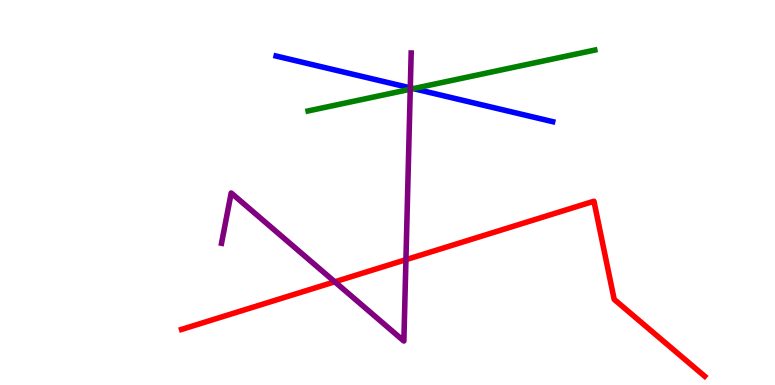[{'lines': ['blue', 'red'], 'intersections': []}, {'lines': ['green', 'red'], 'intersections': []}, {'lines': ['purple', 'red'], 'intersections': [{'x': 4.32, 'y': 2.68}, {'x': 5.24, 'y': 3.26}]}, {'lines': ['blue', 'green'], 'intersections': [{'x': 5.33, 'y': 7.7}]}, {'lines': ['blue', 'purple'], 'intersections': [{'x': 5.29, 'y': 7.72}]}, {'lines': ['green', 'purple'], 'intersections': [{'x': 5.29, 'y': 7.68}]}]